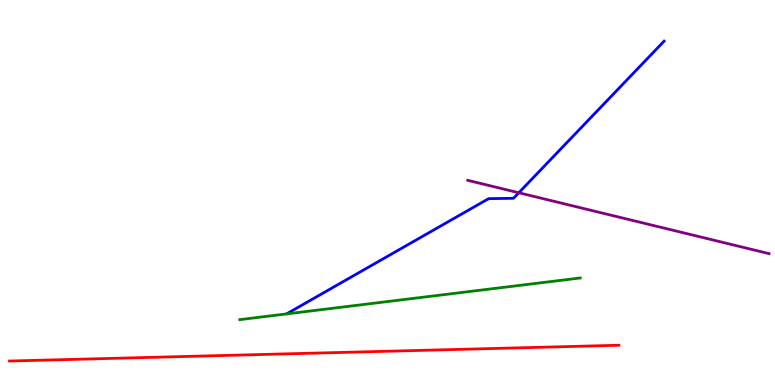[{'lines': ['blue', 'red'], 'intersections': []}, {'lines': ['green', 'red'], 'intersections': []}, {'lines': ['purple', 'red'], 'intersections': []}, {'lines': ['blue', 'green'], 'intersections': []}, {'lines': ['blue', 'purple'], 'intersections': [{'x': 6.69, 'y': 4.99}]}, {'lines': ['green', 'purple'], 'intersections': []}]